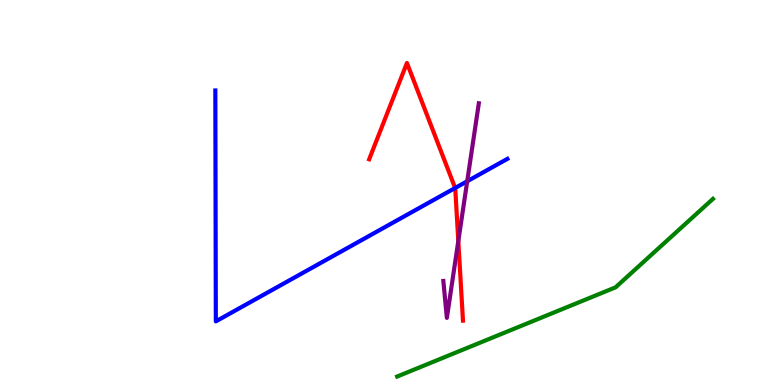[{'lines': ['blue', 'red'], 'intersections': [{'x': 5.87, 'y': 5.12}]}, {'lines': ['green', 'red'], 'intersections': []}, {'lines': ['purple', 'red'], 'intersections': [{'x': 5.91, 'y': 3.74}]}, {'lines': ['blue', 'green'], 'intersections': []}, {'lines': ['blue', 'purple'], 'intersections': [{'x': 6.03, 'y': 5.29}]}, {'lines': ['green', 'purple'], 'intersections': []}]